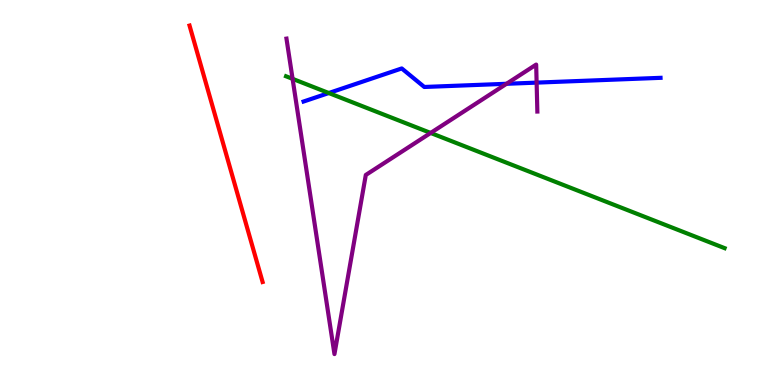[{'lines': ['blue', 'red'], 'intersections': []}, {'lines': ['green', 'red'], 'intersections': []}, {'lines': ['purple', 'red'], 'intersections': []}, {'lines': ['blue', 'green'], 'intersections': [{'x': 4.24, 'y': 7.58}]}, {'lines': ['blue', 'purple'], 'intersections': [{'x': 6.54, 'y': 7.82}, {'x': 6.92, 'y': 7.85}]}, {'lines': ['green', 'purple'], 'intersections': [{'x': 3.78, 'y': 7.95}, {'x': 5.56, 'y': 6.55}]}]